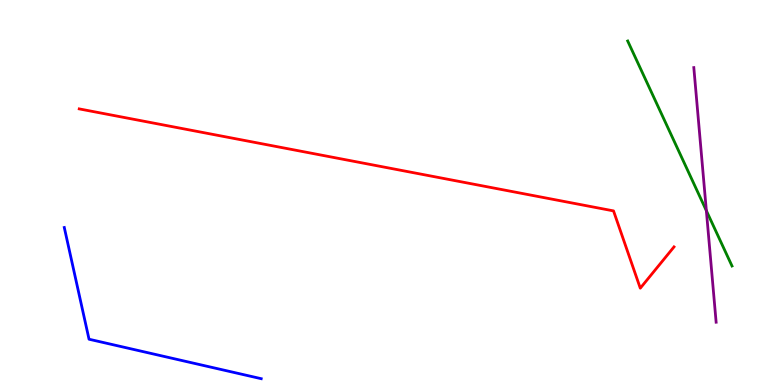[{'lines': ['blue', 'red'], 'intersections': []}, {'lines': ['green', 'red'], 'intersections': []}, {'lines': ['purple', 'red'], 'intersections': []}, {'lines': ['blue', 'green'], 'intersections': []}, {'lines': ['blue', 'purple'], 'intersections': []}, {'lines': ['green', 'purple'], 'intersections': [{'x': 9.11, 'y': 4.53}]}]